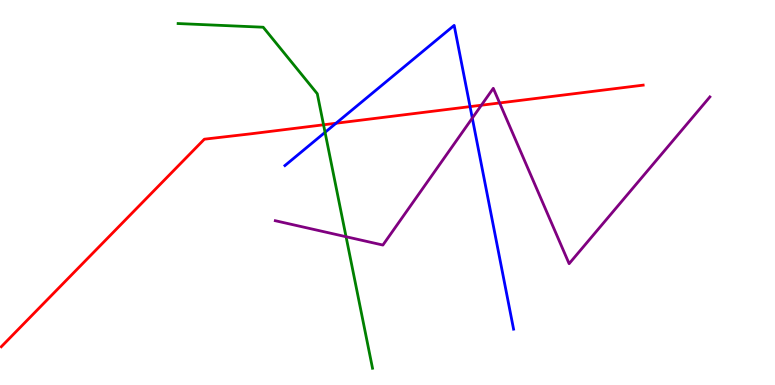[{'lines': ['blue', 'red'], 'intersections': [{'x': 4.34, 'y': 6.8}, {'x': 6.07, 'y': 7.23}]}, {'lines': ['green', 'red'], 'intersections': [{'x': 4.17, 'y': 6.76}]}, {'lines': ['purple', 'red'], 'intersections': [{'x': 6.21, 'y': 7.27}, {'x': 6.45, 'y': 7.33}]}, {'lines': ['blue', 'green'], 'intersections': [{'x': 4.19, 'y': 6.56}]}, {'lines': ['blue', 'purple'], 'intersections': [{'x': 6.09, 'y': 6.93}]}, {'lines': ['green', 'purple'], 'intersections': [{'x': 4.47, 'y': 3.85}]}]